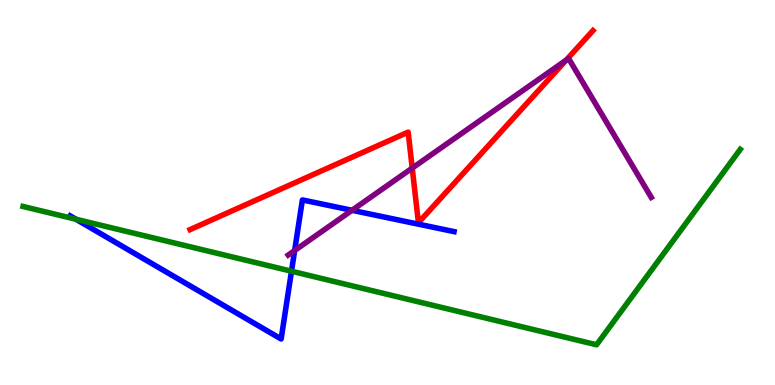[{'lines': ['blue', 'red'], 'intersections': []}, {'lines': ['green', 'red'], 'intersections': []}, {'lines': ['purple', 'red'], 'intersections': [{'x': 5.32, 'y': 5.63}, {'x': 7.3, 'y': 8.44}]}, {'lines': ['blue', 'green'], 'intersections': [{'x': 0.98, 'y': 4.31}, {'x': 3.76, 'y': 2.96}]}, {'lines': ['blue', 'purple'], 'intersections': [{'x': 3.8, 'y': 3.49}, {'x': 4.54, 'y': 4.54}]}, {'lines': ['green', 'purple'], 'intersections': []}]